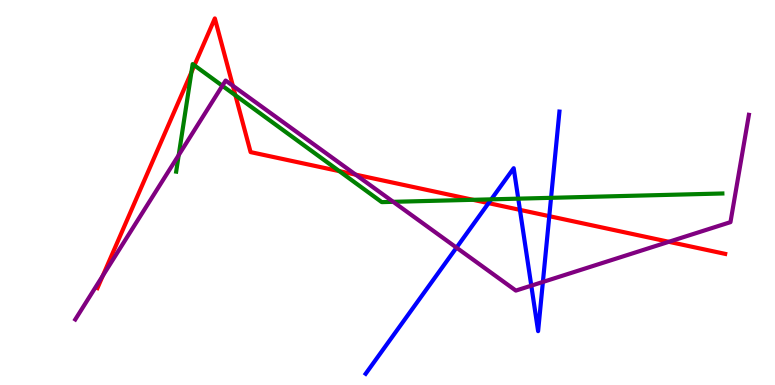[{'lines': ['blue', 'red'], 'intersections': [{'x': 6.3, 'y': 4.72}, {'x': 6.71, 'y': 4.55}, {'x': 7.09, 'y': 4.39}]}, {'lines': ['green', 'red'], 'intersections': [{'x': 2.47, 'y': 8.12}, {'x': 2.51, 'y': 8.3}, {'x': 3.04, 'y': 7.52}, {'x': 4.38, 'y': 5.55}, {'x': 6.1, 'y': 4.81}]}, {'lines': ['purple', 'red'], 'intersections': [{'x': 1.33, 'y': 2.84}, {'x': 3.0, 'y': 7.77}, {'x': 4.59, 'y': 5.46}, {'x': 8.63, 'y': 3.72}]}, {'lines': ['blue', 'green'], 'intersections': [{'x': 6.34, 'y': 4.82}, {'x': 6.69, 'y': 4.84}, {'x': 7.11, 'y': 4.86}]}, {'lines': ['blue', 'purple'], 'intersections': [{'x': 5.89, 'y': 3.57}, {'x': 6.86, 'y': 2.58}, {'x': 7.01, 'y': 2.68}]}, {'lines': ['green', 'purple'], 'intersections': [{'x': 2.31, 'y': 5.97}, {'x': 2.87, 'y': 7.77}, {'x': 5.07, 'y': 4.76}]}]